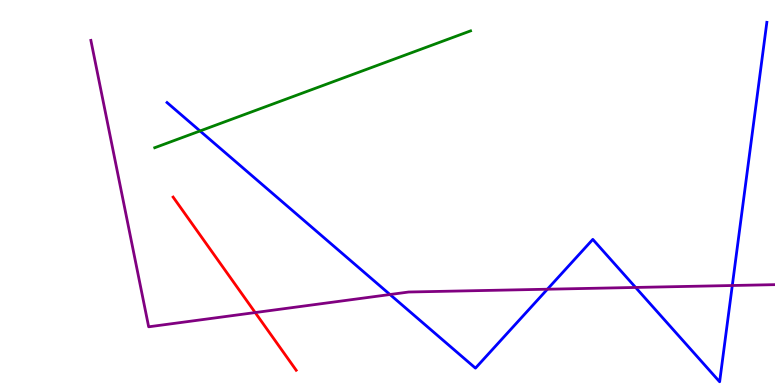[{'lines': ['blue', 'red'], 'intersections': []}, {'lines': ['green', 'red'], 'intersections': []}, {'lines': ['purple', 'red'], 'intersections': [{'x': 3.29, 'y': 1.88}]}, {'lines': ['blue', 'green'], 'intersections': [{'x': 2.58, 'y': 6.6}]}, {'lines': ['blue', 'purple'], 'intersections': [{'x': 5.03, 'y': 2.35}, {'x': 7.06, 'y': 2.49}, {'x': 8.2, 'y': 2.53}, {'x': 9.45, 'y': 2.58}]}, {'lines': ['green', 'purple'], 'intersections': []}]